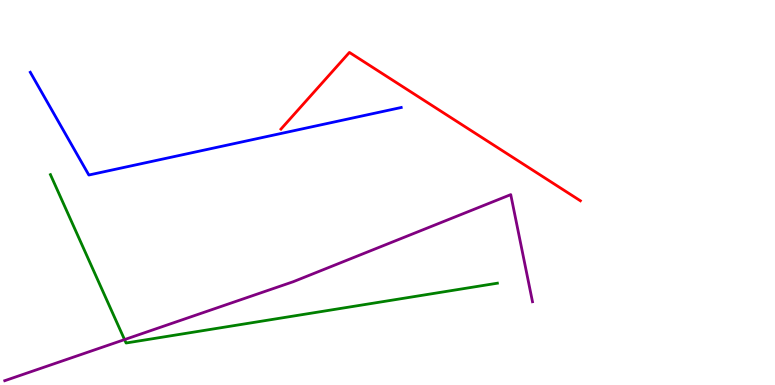[{'lines': ['blue', 'red'], 'intersections': []}, {'lines': ['green', 'red'], 'intersections': []}, {'lines': ['purple', 'red'], 'intersections': []}, {'lines': ['blue', 'green'], 'intersections': []}, {'lines': ['blue', 'purple'], 'intersections': []}, {'lines': ['green', 'purple'], 'intersections': [{'x': 1.61, 'y': 1.18}]}]